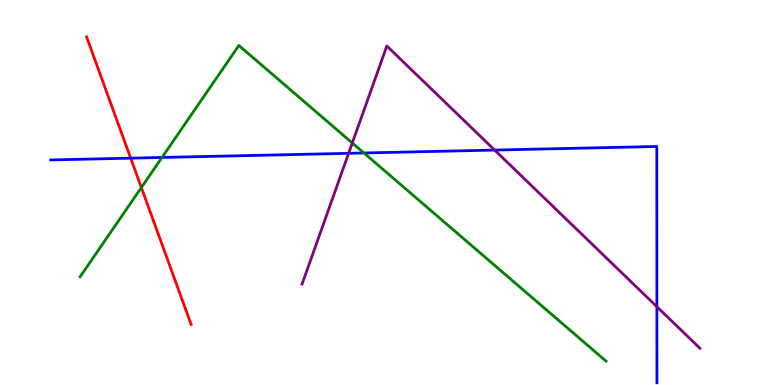[{'lines': ['blue', 'red'], 'intersections': [{'x': 1.69, 'y': 5.89}]}, {'lines': ['green', 'red'], 'intersections': [{'x': 1.82, 'y': 5.13}]}, {'lines': ['purple', 'red'], 'intersections': []}, {'lines': ['blue', 'green'], 'intersections': [{'x': 2.09, 'y': 5.91}, {'x': 4.7, 'y': 6.03}]}, {'lines': ['blue', 'purple'], 'intersections': [{'x': 4.5, 'y': 6.02}, {'x': 6.38, 'y': 6.1}, {'x': 8.48, 'y': 2.03}]}, {'lines': ['green', 'purple'], 'intersections': [{'x': 4.55, 'y': 6.29}]}]